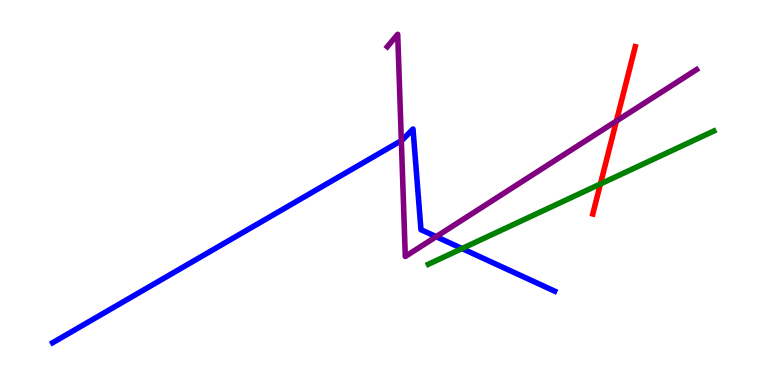[{'lines': ['blue', 'red'], 'intersections': []}, {'lines': ['green', 'red'], 'intersections': [{'x': 7.75, 'y': 5.22}]}, {'lines': ['purple', 'red'], 'intersections': [{'x': 7.95, 'y': 6.86}]}, {'lines': ['blue', 'green'], 'intersections': [{'x': 5.96, 'y': 3.54}]}, {'lines': ['blue', 'purple'], 'intersections': [{'x': 5.18, 'y': 6.35}, {'x': 5.63, 'y': 3.85}]}, {'lines': ['green', 'purple'], 'intersections': []}]